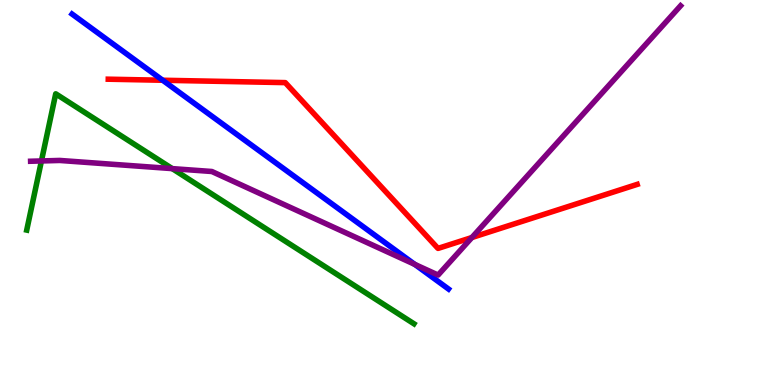[{'lines': ['blue', 'red'], 'intersections': [{'x': 2.1, 'y': 7.92}]}, {'lines': ['green', 'red'], 'intersections': []}, {'lines': ['purple', 'red'], 'intersections': [{'x': 6.09, 'y': 3.83}]}, {'lines': ['blue', 'green'], 'intersections': []}, {'lines': ['blue', 'purple'], 'intersections': [{'x': 5.35, 'y': 3.13}]}, {'lines': ['green', 'purple'], 'intersections': [{'x': 0.535, 'y': 5.82}, {'x': 2.22, 'y': 5.62}]}]